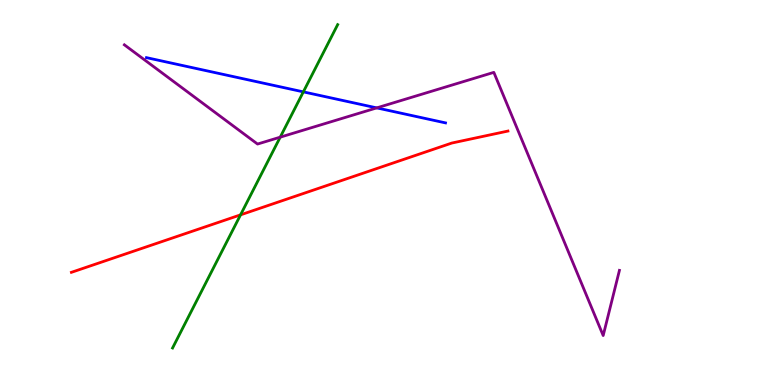[{'lines': ['blue', 'red'], 'intersections': []}, {'lines': ['green', 'red'], 'intersections': [{'x': 3.1, 'y': 4.42}]}, {'lines': ['purple', 'red'], 'intersections': []}, {'lines': ['blue', 'green'], 'intersections': [{'x': 3.91, 'y': 7.61}]}, {'lines': ['blue', 'purple'], 'intersections': [{'x': 4.86, 'y': 7.2}]}, {'lines': ['green', 'purple'], 'intersections': [{'x': 3.62, 'y': 6.44}]}]